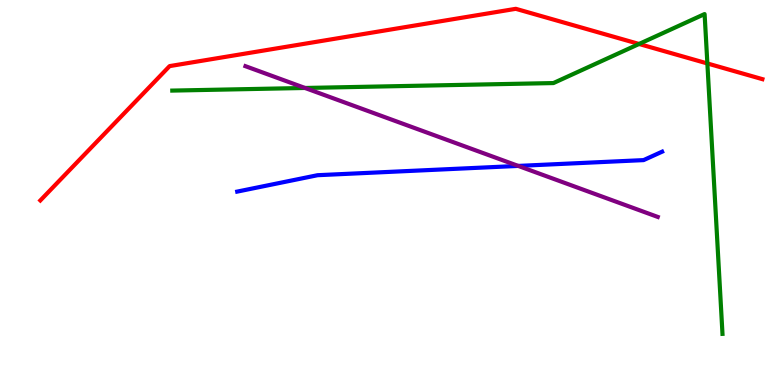[{'lines': ['blue', 'red'], 'intersections': []}, {'lines': ['green', 'red'], 'intersections': [{'x': 8.25, 'y': 8.86}, {'x': 9.13, 'y': 8.35}]}, {'lines': ['purple', 'red'], 'intersections': []}, {'lines': ['blue', 'green'], 'intersections': []}, {'lines': ['blue', 'purple'], 'intersections': [{'x': 6.69, 'y': 5.69}]}, {'lines': ['green', 'purple'], 'intersections': [{'x': 3.94, 'y': 7.72}]}]